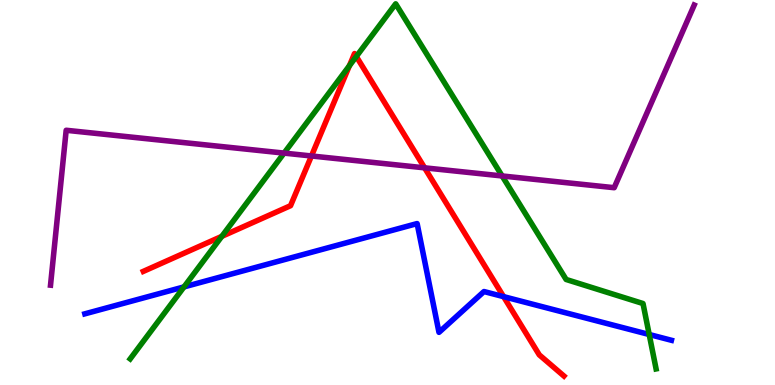[{'lines': ['blue', 'red'], 'intersections': [{'x': 6.5, 'y': 2.3}]}, {'lines': ['green', 'red'], 'intersections': [{'x': 2.86, 'y': 3.86}, {'x': 4.51, 'y': 8.29}, {'x': 4.6, 'y': 8.53}]}, {'lines': ['purple', 'red'], 'intersections': [{'x': 4.02, 'y': 5.95}, {'x': 5.48, 'y': 5.64}]}, {'lines': ['blue', 'green'], 'intersections': [{'x': 2.37, 'y': 2.55}, {'x': 8.38, 'y': 1.31}]}, {'lines': ['blue', 'purple'], 'intersections': []}, {'lines': ['green', 'purple'], 'intersections': [{'x': 3.67, 'y': 6.02}, {'x': 6.48, 'y': 5.43}]}]